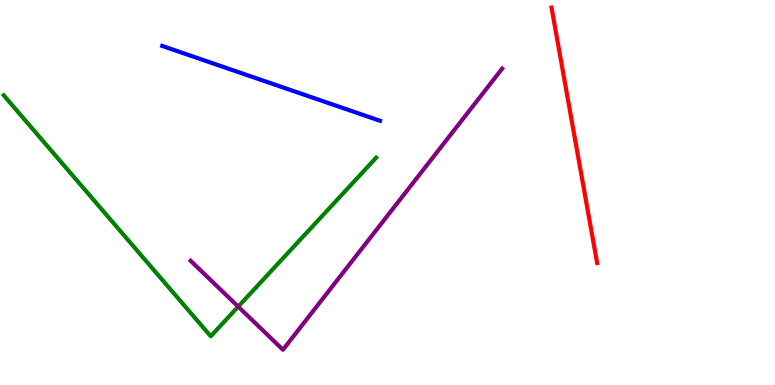[{'lines': ['blue', 'red'], 'intersections': []}, {'lines': ['green', 'red'], 'intersections': []}, {'lines': ['purple', 'red'], 'intersections': []}, {'lines': ['blue', 'green'], 'intersections': []}, {'lines': ['blue', 'purple'], 'intersections': []}, {'lines': ['green', 'purple'], 'intersections': [{'x': 3.07, 'y': 2.04}]}]